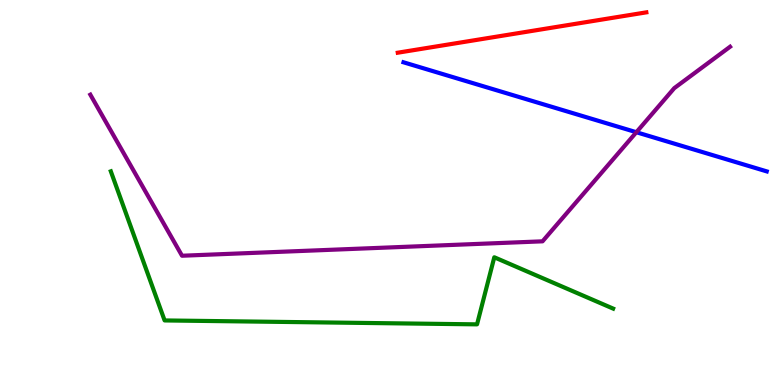[{'lines': ['blue', 'red'], 'intersections': []}, {'lines': ['green', 'red'], 'intersections': []}, {'lines': ['purple', 'red'], 'intersections': []}, {'lines': ['blue', 'green'], 'intersections': []}, {'lines': ['blue', 'purple'], 'intersections': [{'x': 8.21, 'y': 6.57}]}, {'lines': ['green', 'purple'], 'intersections': []}]